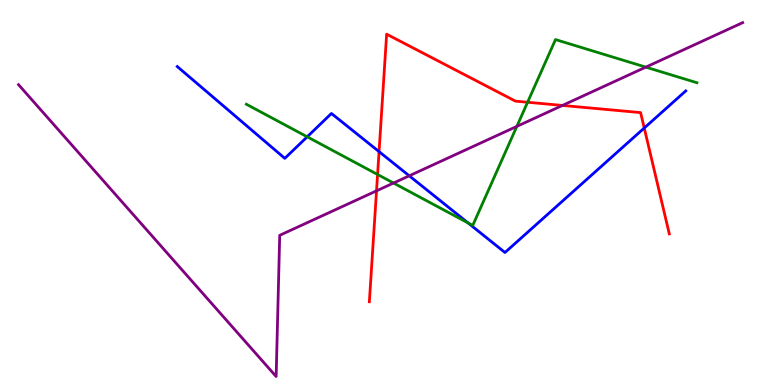[{'lines': ['blue', 'red'], 'intersections': [{'x': 4.89, 'y': 6.06}, {'x': 8.31, 'y': 6.67}]}, {'lines': ['green', 'red'], 'intersections': [{'x': 4.87, 'y': 5.47}, {'x': 6.81, 'y': 7.34}]}, {'lines': ['purple', 'red'], 'intersections': [{'x': 4.86, 'y': 5.04}, {'x': 7.26, 'y': 7.26}]}, {'lines': ['blue', 'green'], 'intersections': [{'x': 3.96, 'y': 6.45}, {'x': 6.04, 'y': 4.21}]}, {'lines': ['blue', 'purple'], 'intersections': [{'x': 5.28, 'y': 5.43}]}, {'lines': ['green', 'purple'], 'intersections': [{'x': 5.08, 'y': 5.25}, {'x': 6.67, 'y': 6.72}, {'x': 8.33, 'y': 8.26}]}]